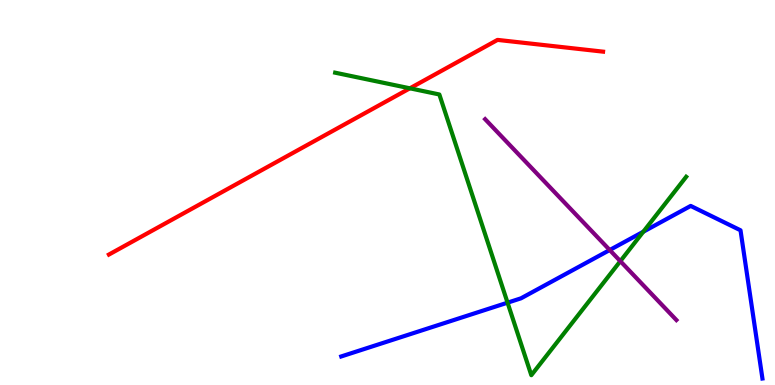[{'lines': ['blue', 'red'], 'intersections': []}, {'lines': ['green', 'red'], 'intersections': [{'x': 5.29, 'y': 7.71}]}, {'lines': ['purple', 'red'], 'intersections': []}, {'lines': ['blue', 'green'], 'intersections': [{'x': 6.55, 'y': 2.14}, {'x': 8.3, 'y': 3.98}]}, {'lines': ['blue', 'purple'], 'intersections': [{'x': 7.87, 'y': 3.51}]}, {'lines': ['green', 'purple'], 'intersections': [{'x': 8.0, 'y': 3.22}]}]